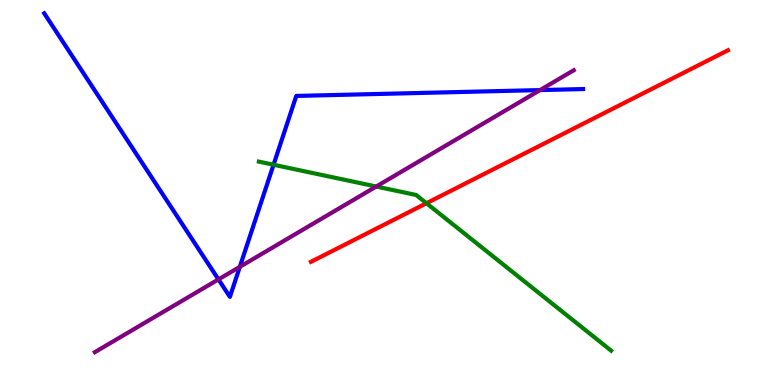[{'lines': ['blue', 'red'], 'intersections': []}, {'lines': ['green', 'red'], 'intersections': [{'x': 5.5, 'y': 4.72}]}, {'lines': ['purple', 'red'], 'intersections': []}, {'lines': ['blue', 'green'], 'intersections': [{'x': 3.53, 'y': 5.72}]}, {'lines': ['blue', 'purple'], 'intersections': [{'x': 2.82, 'y': 2.74}, {'x': 3.09, 'y': 3.07}, {'x': 6.97, 'y': 7.66}]}, {'lines': ['green', 'purple'], 'intersections': [{'x': 4.85, 'y': 5.16}]}]